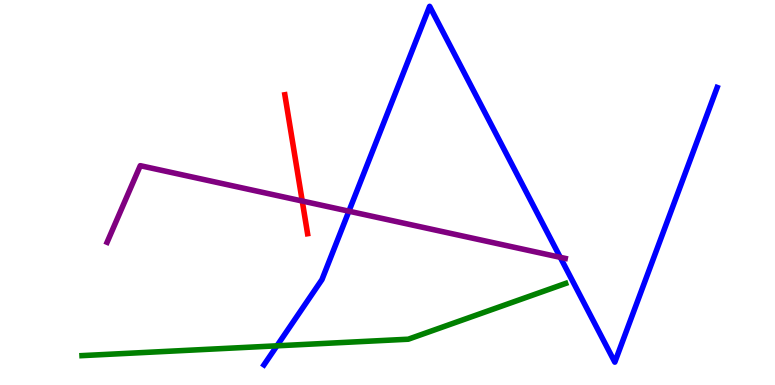[{'lines': ['blue', 'red'], 'intersections': []}, {'lines': ['green', 'red'], 'intersections': []}, {'lines': ['purple', 'red'], 'intersections': [{'x': 3.9, 'y': 4.78}]}, {'lines': ['blue', 'green'], 'intersections': [{'x': 3.57, 'y': 1.02}]}, {'lines': ['blue', 'purple'], 'intersections': [{'x': 4.5, 'y': 4.51}, {'x': 7.23, 'y': 3.32}]}, {'lines': ['green', 'purple'], 'intersections': []}]